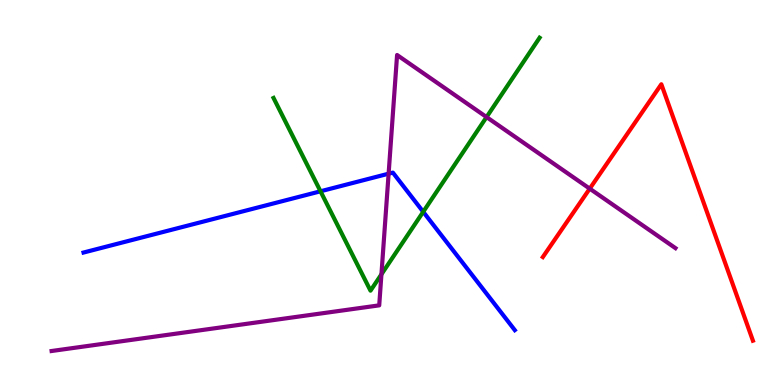[{'lines': ['blue', 'red'], 'intersections': []}, {'lines': ['green', 'red'], 'intersections': []}, {'lines': ['purple', 'red'], 'intersections': [{'x': 7.61, 'y': 5.1}]}, {'lines': ['blue', 'green'], 'intersections': [{'x': 4.14, 'y': 5.03}, {'x': 5.46, 'y': 4.5}]}, {'lines': ['blue', 'purple'], 'intersections': [{'x': 5.01, 'y': 5.49}]}, {'lines': ['green', 'purple'], 'intersections': [{'x': 4.92, 'y': 2.87}, {'x': 6.28, 'y': 6.96}]}]